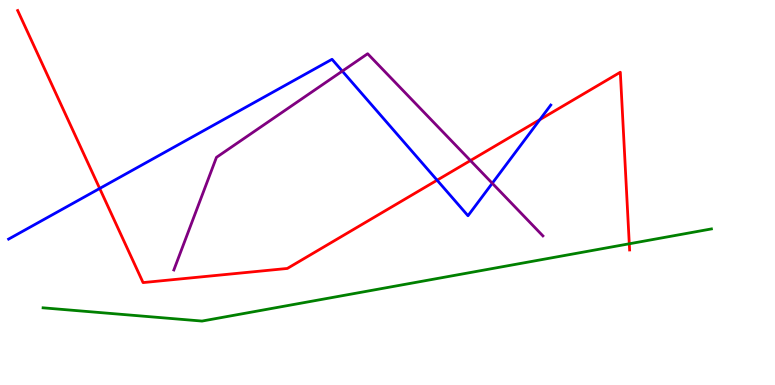[{'lines': ['blue', 'red'], 'intersections': [{'x': 1.29, 'y': 5.1}, {'x': 5.64, 'y': 5.32}, {'x': 6.97, 'y': 6.89}]}, {'lines': ['green', 'red'], 'intersections': [{'x': 8.12, 'y': 3.67}]}, {'lines': ['purple', 'red'], 'intersections': [{'x': 6.07, 'y': 5.83}]}, {'lines': ['blue', 'green'], 'intersections': []}, {'lines': ['blue', 'purple'], 'intersections': [{'x': 4.42, 'y': 8.15}, {'x': 6.35, 'y': 5.24}]}, {'lines': ['green', 'purple'], 'intersections': []}]